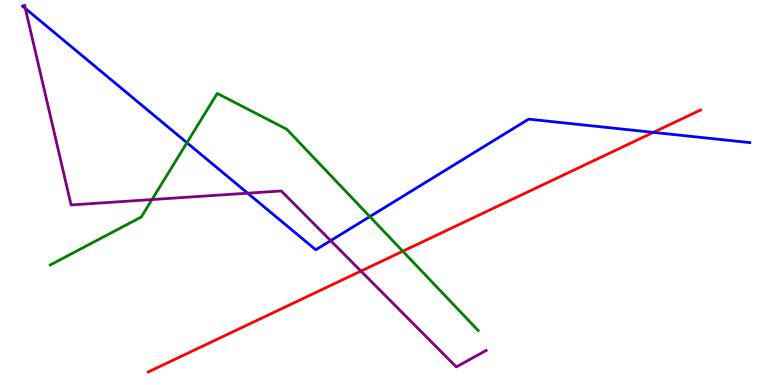[{'lines': ['blue', 'red'], 'intersections': [{'x': 8.43, 'y': 6.56}]}, {'lines': ['green', 'red'], 'intersections': [{'x': 5.2, 'y': 3.47}]}, {'lines': ['purple', 'red'], 'intersections': [{'x': 4.66, 'y': 2.96}]}, {'lines': ['blue', 'green'], 'intersections': [{'x': 2.41, 'y': 6.29}, {'x': 4.77, 'y': 4.37}]}, {'lines': ['blue', 'purple'], 'intersections': [{'x': 0.327, 'y': 9.78}, {'x': 3.2, 'y': 4.98}, {'x': 4.27, 'y': 3.75}]}, {'lines': ['green', 'purple'], 'intersections': [{'x': 1.96, 'y': 4.82}]}]